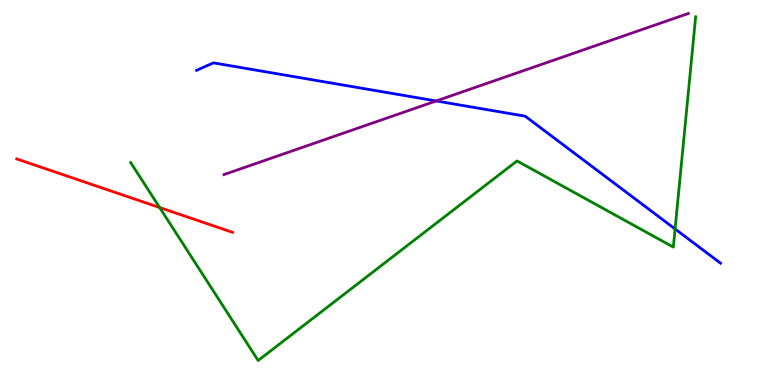[{'lines': ['blue', 'red'], 'intersections': []}, {'lines': ['green', 'red'], 'intersections': [{'x': 2.06, 'y': 4.61}]}, {'lines': ['purple', 'red'], 'intersections': []}, {'lines': ['blue', 'green'], 'intersections': [{'x': 8.71, 'y': 4.05}]}, {'lines': ['blue', 'purple'], 'intersections': [{'x': 5.63, 'y': 7.38}]}, {'lines': ['green', 'purple'], 'intersections': []}]